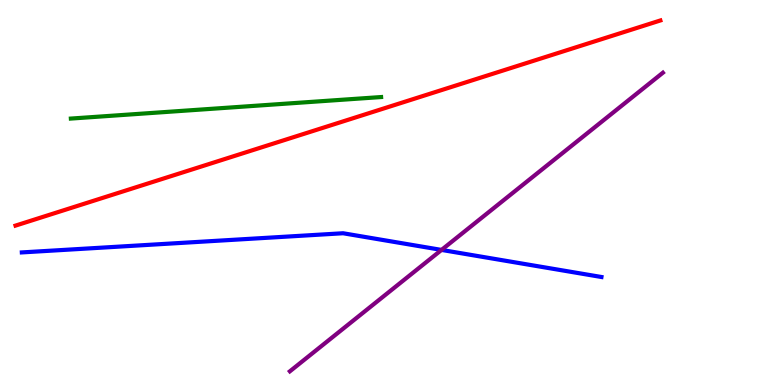[{'lines': ['blue', 'red'], 'intersections': []}, {'lines': ['green', 'red'], 'intersections': []}, {'lines': ['purple', 'red'], 'intersections': []}, {'lines': ['blue', 'green'], 'intersections': []}, {'lines': ['blue', 'purple'], 'intersections': [{'x': 5.7, 'y': 3.51}]}, {'lines': ['green', 'purple'], 'intersections': []}]